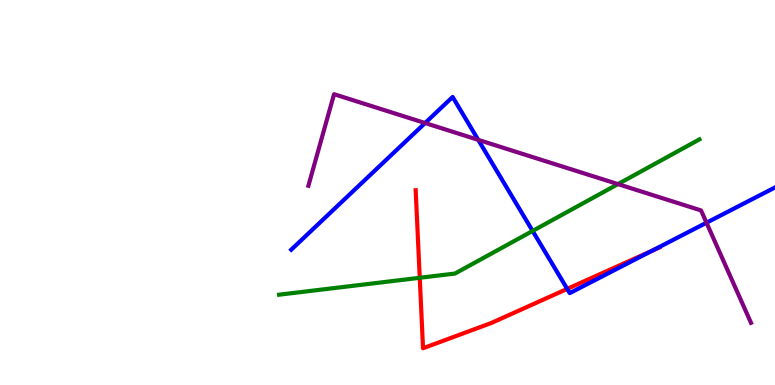[{'lines': ['blue', 'red'], 'intersections': [{'x': 7.32, 'y': 2.5}, {'x': 8.41, 'y': 3.48}]}, {'lines': ['green', 'red'], 'intersections': [{'x': 5.42, 'y': 2.78}]}, {'lines': ['purple', 'red'], 'intersections': []}, {'lines': ['blue', 'green'], 'intersections': [{'x': 6.87, 'y': 4.0}]}, {'lines': ['blue', 'purple'], 'intersections': [{'x': 5.49, 'y': 6.8}, {'x': 6.17, 'y': 6.37}, {'x': 9.12, 'y': 4.22}]}, {'lines': ['green', 'purple'], 'intersections': [{'x': 7.97, 'y': 5.22}]}]